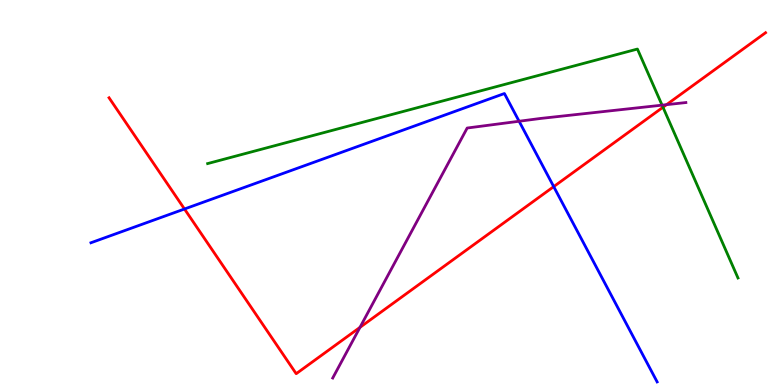[{'lines': ['blue', 'red'], 'intersections': [{'x': 2.38, 'y': 4.57}, {'x': 7.14, 'y': 5.15}]}, {'lines': ['green', 'red'], 'intersections': [{'x': 8.55, 'y': 7.21}]}, {'lines': ['purple', 'red'], 'intersections': [{'x': 4.64, 'y': 1.5}, {'x': 8.6, 'y': 7.28}]}, {'lines': ['blue', 'green'], 'intersections': []}, {'lines': ['blue', 'purple'], 'intersections': [{'x': 6.7, 'y': 6.85}]}, {'lines': ['green', 'purple'], 'intersections': [{'x': 8.54, 'y': 7.27}]}]